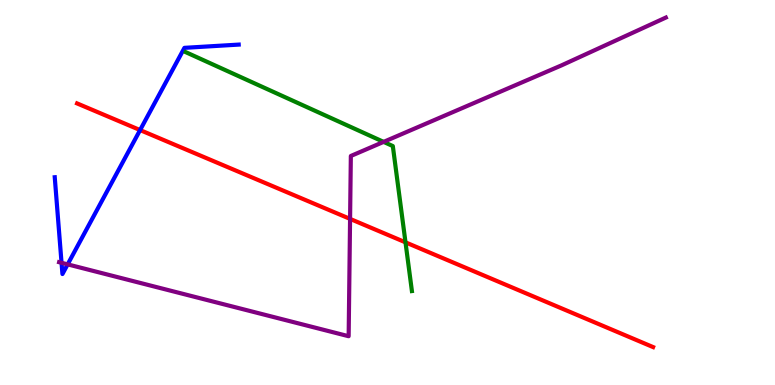[{'lines': ['blue', 'red'], 'intersections': [{'x': 1.81, 'y': 6.62}]}, {'lines': ['green', 'red'], 'intersections': [{'x': 5.23, 'y': 3.71}]}, {'lines': ['purple', 'red'], 'intersections': [{'x': 4.52, 'y': 4.31}]}, {'lines': ['blue', 'green'], 'intersections': []}, {'lines': ['blue', 'purple'], 'intersections': [{'x': 0.794, 'y': 3.17}, {'x': 0.873, 'y': 3.13}]}, {'lines': ['green', 'purple'], 'intersections': [{'x': 4.95, 'y': 6.31}]}]